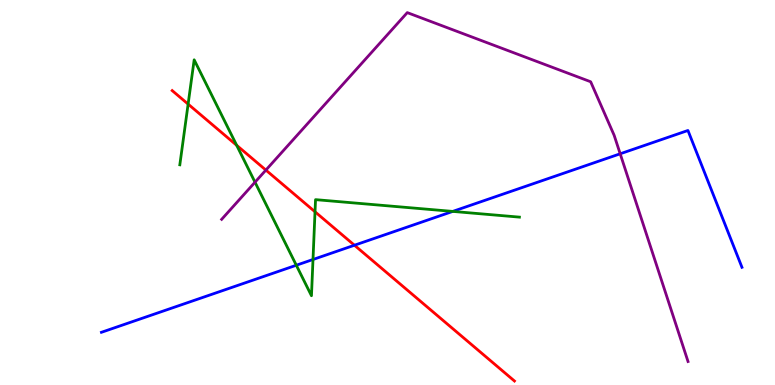[{'lines': ['blue', 'red'], 'intersections': [{'x': 4.57, 'y': 3.63}]}, {'lines': ['green', 'red'], 'intersections': [{'x': 2.43, 'y': 7.3}, {'x': 3.05, 'y': 6.23}, {'x': 4.06, 'y': 4.5}]}, {'lines': ['purple', 'red'], 'intersections': [{'x': 3.43, 'y': 5.58}]}, {'lines': ['blue', 'green'], 'intersections': [{'x': 3.82, 'y': 3.11}, {'x': 4.04, 'y': 3.26}, {'x': 5.84, 'y': 4.51}]}, {'lines': ['blue', 'purple'], 'intersections': [{'x': 8.0, 'y': 6.01}]}, {'lines': ['green', 'purple'], 'intersections': [{'x': 3.29, 'y': 5.27}]}]